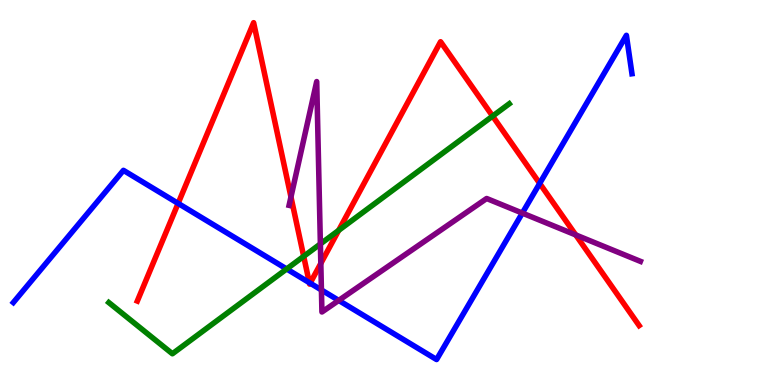[{'lines': ['blue', 'red'], 'intersections': [{'x': 2.3, 'y': 4.72}, {'x': 3.99, 'y': 2.66}, {'x': 4.0, 'y': 2.65}, {'x': 6.96, 'y': 5.24}]}, {'lines': ['green', 'red'], 'intersections': [{'x': 3.92, 'y': 3.34}, {'x': 4.37, 'y': 4.02}, {'x': 6.36, 'y': 6.98}]}, {'lines': ['purple', 'red'], 'intersections': [{'x': 3.75, 'y': 4.88}, {'x': 4.14, 'y': 3.16}, {'x': 7.43, 'y': 3.9}]}, {'lines': ['blue', 'green'], 'intersections': [{'x': 3.7, 'y': 3.01}]}, {'lines': ['blue', 'purple'], 'intersections': [{'x': 4.15, 'y': 2.47}, {'x': 4.37, 'y': 2.2}, {'x': 6.74, 'y': 4.47}]}, {'lines': ['green', 'purple'], 'intersections': [{'x': 4.13, 'y': 3.66}]}]